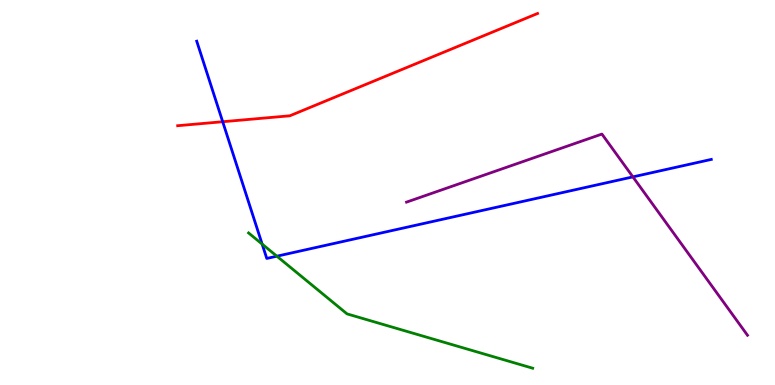[{'lines': ['blue', 'red'], 'intersections': [{'x': 2.87, 'y': 6.84}]}, {'lines': ['green', 'red'], 'intersections': []}, {'lines': ['purple', 'red'], 'intersections': []}, {'lines': ['blue', 'green'], 'intersections': [{'x': 3.38, 'y': 3.66}, {'x': 3.57, 'y': 3.35}]}, {'lines': ['blue', 'purple'], 'intersections': [{'x': 8.17, 'y': 5.41}]}, {'lines': ['green', 'purple'], 'intersections': []}]